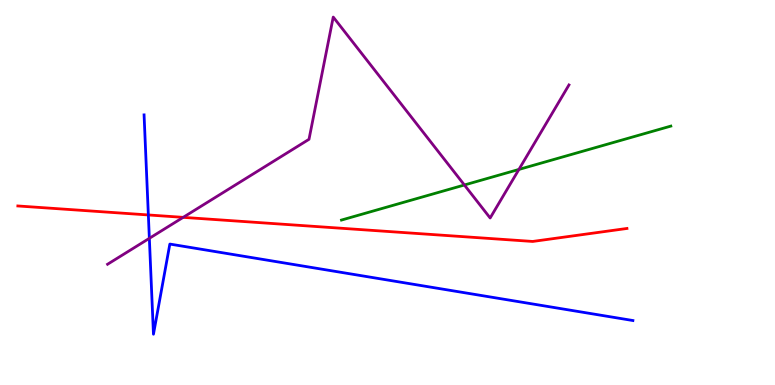[{'lines': ['blue', 'red'], 'intersections': [{'x': 1.91, 'y': 4.42}]}, {'lines': ['green', 'red'], 'intersections': []}, {'lines': ['purple', 'red'], 'intersections': [{'x': 2.36, 'y': 4.35}]}, {'lines': ['blue', 'green'], 'intersections': []}, {'lines': ['blue', 'purple'], 'intersections': [{'x': 1.93, 'y': 3.81}]}, {'lines': ['green', 'purple'], 'intersections': [{'x': 5.99, 'y': 5.19}, {'x': 6.7, 'y': 5.6}]}]